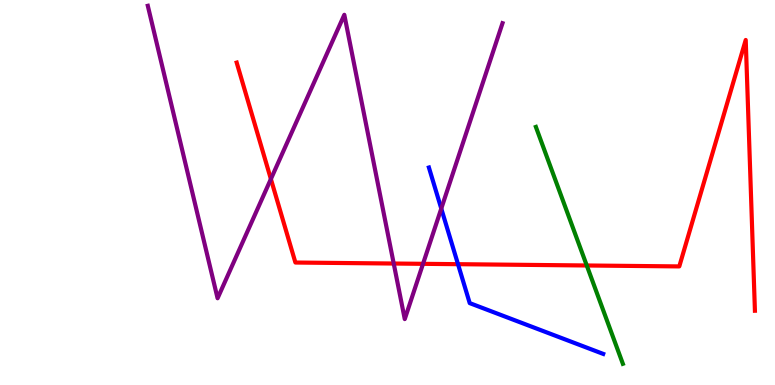[{'lines': ['blue', 'red'], 'intersections': [{'x': 5.91, 'y': 3.14}]}, {'lines': ['green', 'red'], 'intersections': [{'x': 7.57, 'y': 3.1}]}, {'lines': ['purple', 'red'], 'intersections': [{'x': 3.5, 'y': 5.35}, {'x': 5.08, 'y': 3.16}, {'x': 5.46, 'y': 3.15}]}, {'lines': ['blue', 'green'], 'intersections': []}, {'lines': ['blue', 'purple'], 'intersections': [{'x': 5.69, 'y': 4.58}]}, {'lines': ['green', 'purple'], 'intersections': []}]